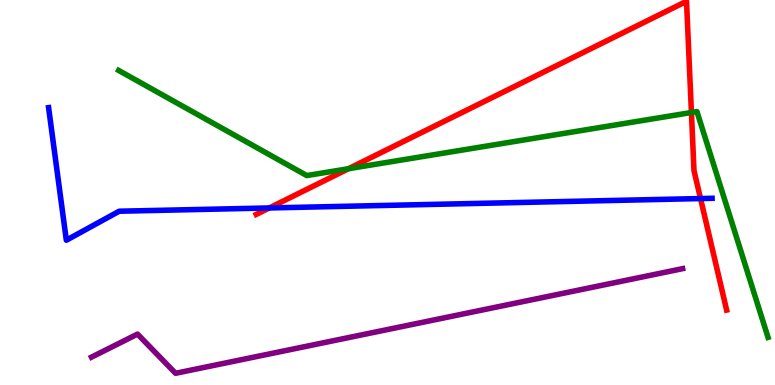[{'lines': ['blue', 'red'], 'intersections': [{'x': 3.47, 'y': 4.6}, {'x': 9.04, 'y': 4.84}]}, {'lines': ['green', 'red'], 'intersections': [{'x': 4.5, 'y': 5.62}, {'x': 8.92, 'y': 7.08}]}, {'lines': ['purple', 'red'], 'intersections': []}, {'lines': ['blue', 'green'], 'intersections': []}, {'lines': ['blue', 'purple'], 'intersections': []}, {'lines': ['green', 'purple'], 'intersections': []}]